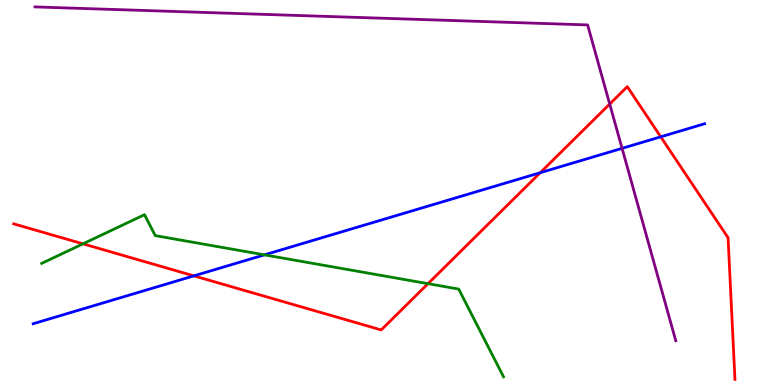[{'lines': ['blue', 'red'], 'intersections': [{'x': 2.5, 'y': 2.83}, {'x': 6.97, 'y': 5.51}, {'x': 8.53, 'y': 6.45}]}, {'lines': ['green', 'red'], 'intersections': [{'x': 1.07, 'y': 3.67}, {'x': 5.52, 'y': 2.63}]}, {'lines': ['purple', 'red'], 'intersections': [{'x': 7.87, 'y': 7.3}]}, {'lines': ['blue', 'green'], 'intersections': [{'x': 3.41, 'y': 3.38}]}, {'lines': ['blue', 'purple'], 'intersections': [{'x': 8.03, 'y': 6.15}]}, {'lines': ['green', 'purple'], 'intersections': []}]